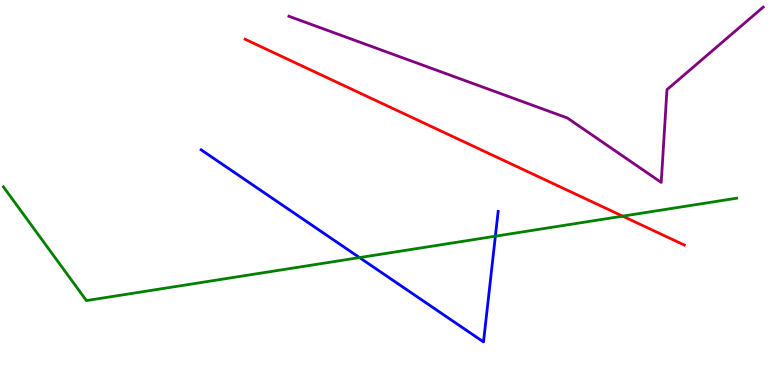[{'lines': ['blue', 'red'], 'intersections': []}, {'lines': ['green', 'red'], 'intersections': [{'x': 8.03, 'y': 4.39}]}, {'lines': ['purple', 'red'], 'intersections': []}, {'lines': ['blue', 'green'], 'intersections': [{'x': 4.64, 'y': 3.31}, {'x': 6.39, 'y': 3.87}]}, {'lines': ['blue', 'purple'], 'intersections': []}, {'lines': ['green', 'purple'], 'intersections': []}]